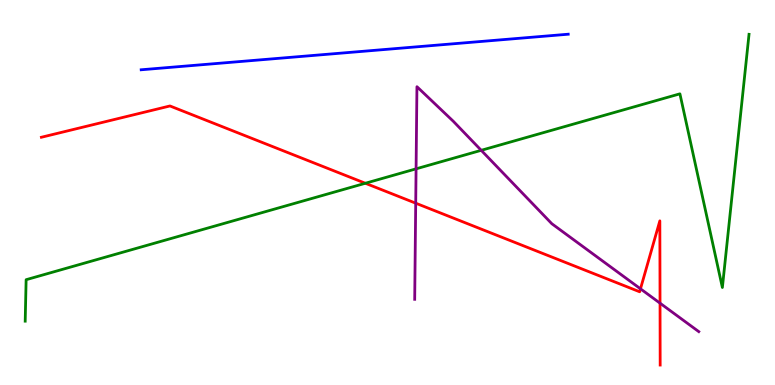[{'lines': ['blue', 'red'], 'intersections': []}, {'lines': ['green', 'red'], 'intersections': [{'x': 4.71, 'y': 5.24}]}, {'lines': ['purple', 'red'], 'intersections': [{'x': 5.36, 'y': 4.72}, {'x': 8.26, 'y': 2.5}, {'x': 8.52, 'y': 2.13}]}, {'lines': ['blue', 'green'], 'intersections': []}, {'lines': ['blue', 'purple'], 'intersections': []}, {'lines': ['green', 'purple'], 'intersections': [{'x': 5.37, 'y': 5.61}, {'x': 6.21, 'y': 6.1}]}]